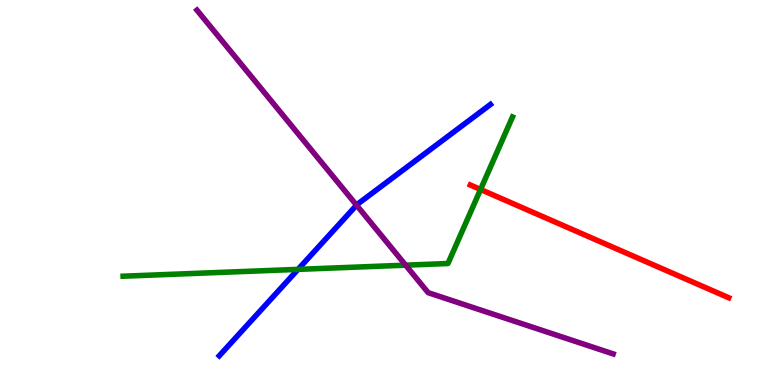[{'lines': ['blue', 'red'], 'intersections': []}, {'lines': ['green', 'red'], 'intersections': [{'x': 6.2, 'y': 5.08}]}, {'lines': ['purple', 'red'], 'intersections': []}, {'lines': ['blue', 'green'], 'intersections': [{'x': 3.85, 'y': 3.0}]}, {'lines': ['blue', 'purple'], 'intersections': [{'x': 4.6, 'y': 4.67}]}, {'lines': ['green', 'purple'], 'intersections': [{'x': 5.23, 'y': 3.11}]}]